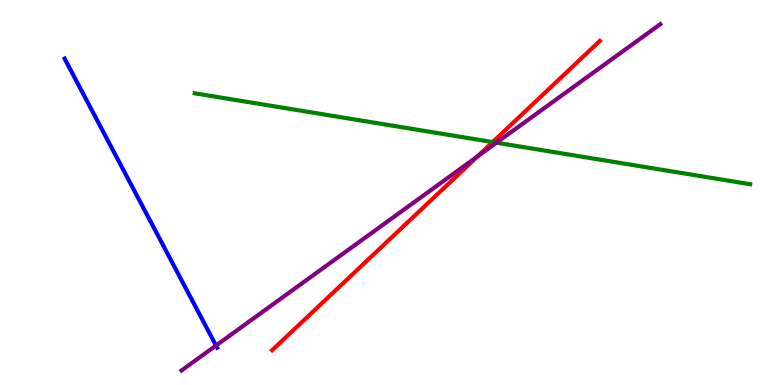[{'lines': ['blue', 'red'], 'intersections': []}, {'lines': ['green', 'red'], 'intersections': [{'x': 6.36, 'y': 6.31}]}, {'lines': ['purple', 'red'], 'intersections': [{'x': 6.16, 'y': 5.94}]}, {'lines': ['blue', 'green'], 'intersections': []}, {'lines': ['blue', 'purple'], 'intersections': [{'x': 2.79, 'y': 1.03}]}, {'lines': ['green', 'purple'], 'intersections': [{'x': 6.41, 'y': 6.29}]}]